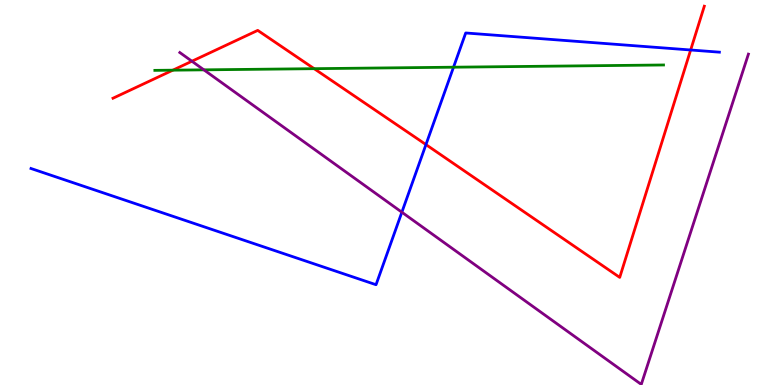[{'lines': ['blue', 'red'], 'intersections': [{'x': 5.5, 'y': 6.24}, {'x': 8.91, 'y': 8.7}]}, {'lines': ['green', 'red'], 'intersections': [{'x': 2.23, 'y': 8.18}, {'x': 4.05, 'y': 8.22}]}, {'lines': ['purple', 'red'], 'intersections': [{'x': 2.48, 'y': 8.41}]}, {'lines': ['blue', 'green'], 'intersections': [{'x': 5.85, 'y': 8.25}]}, {'lines': ['blue', 'purple'], 'intersections': [{'x': 5.19, 'y': 4.49}]}, {'lines': ['green', 'purple'], 'intersections': [{'x': 2.63, 'y': 8.19}]}]